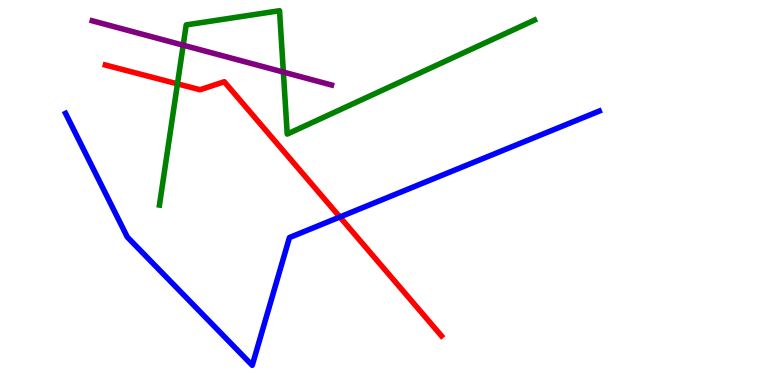[{'lines': ['blue', 'red'], 'intersections': [{'x': 4.39, 'y': 4.36}]}, {'lines': ['green', 'red'], 'intersections': [{'x': 2.29, 'y': 7.82}]}, {'lines': ['purple', 'red'], 'intersections': []}, {'lines': ['blue', 'green'], 'intersections': []}, {'lines': ['blue', 'purple'], 'intersections': []}, {'lines': ['green', 'purple'], 'intersections': [{'x': 2.36, 'y': 8.83}, {'x': 3.66, 'y': 8.13}]}]